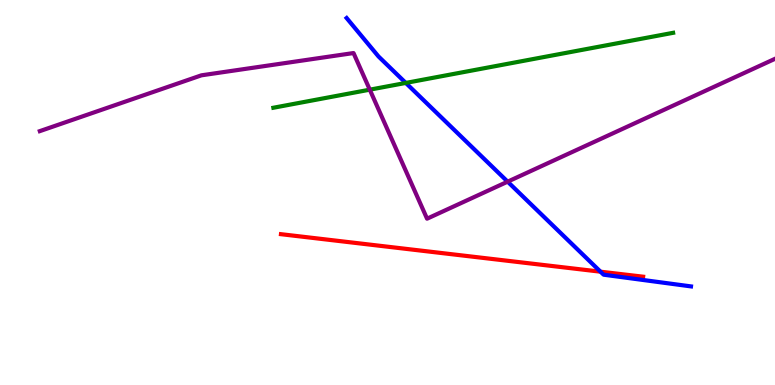[{'lines': ['blue', 'red'], 'intersections': [{'x': 7.75, 'y': 2.94}]}, {'lines': ['green', 'red'], 'intersections': []}, {'lines': ['purple', 'red'], 'intersections': []}, {'lines': ['blue', 'green'], 'intersections': [{'x': 5.24, 'y': 7.85}]}, {'lines': ['blue', 'purple'], 'intersections': [{'x': 6.55, 'y': 5.28}]}, {'lines': ['green', 'purple'], 'intersections': [{'x': 4.77, 'y': 7.67}]}]